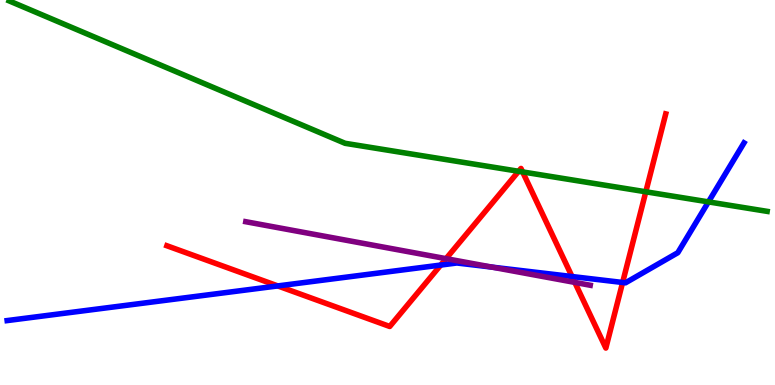[{'lines': ['blue', 'red'], 'intersections': [{'x': 3.58, 'y': 2.57}, {'x': 5.69, 'y': 3.12}, {'x': 7.38, 'y': 2.82}, {'x': 8.03, 'y': 2.66}]}, {'lines': ['green', 'red'], 'intersections': [{'x': 6.69, 'y': 5.55}, {'x': 6.74, 'y': 5.53}, {'x': 8.33, 'y': 5.02}]}, {'lines': ['purple', 'red'], 'intersections': [{'x': 5.76, 'y': 3.28}, {'x': 7.42, 'y': 2.66}]}, {'lines': ['blue', 'green'], 'intersections': [{'x': 9.14, 'y': 4.76}]}, {'lines': ['blue', 'purple'], 'intersections': [{'x': 6.35, 'y': 3.06}]}, {'lines': ['green', 'purple'], 'intersections': []}]